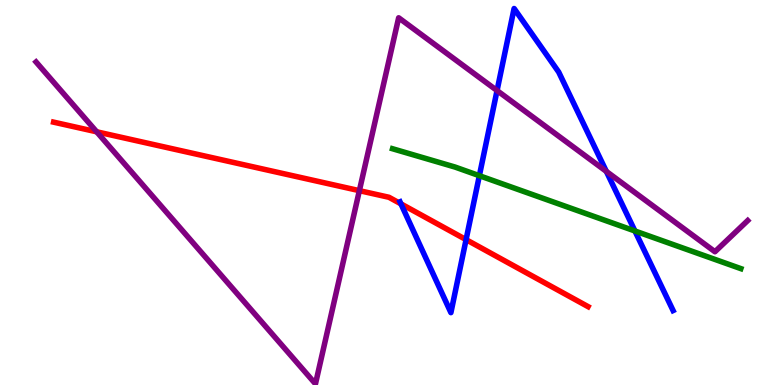[{'lines': ['blue', 'red'], 'intersections': [{'x': 5.17, 'y': 4.7}, {'x': 6.01, 'y': 3.78}]}, {'lines': ['green', 'red'], 'intersections': []}, {'lines': ['purple', 'red'], 'intersections': [{'x': 1.25, 'y': 6.58}, {'x': 4.64, 'y': 5.05}]}, {'lines': ['blue', 'green'], 'intersections': [{'x': 6.19, 'y': 5.44}, {'x': 8.19, 'y': 4.0}]}, {'lines': ['blue', 'purple'], 'intersections': [{'x': 6.41, 'y': 7.65}, {'x': 7.82, 'y': 5.55}]}, {'lines': ['green', 'purple'], 'intersections': []}]